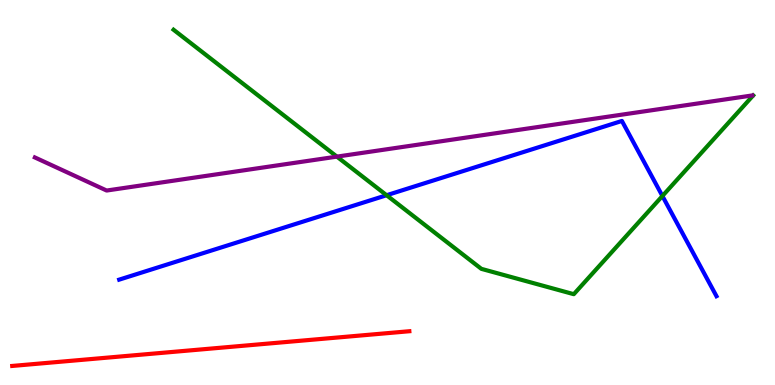[{'lines': ['blue', 'red'], 'intersections': []}, {'lines': ['green', 'red'], 'intersections': []}, {'lines': ['purple', 'red'], 'intersections': []}, {'lines': ['blue', 'green'], 'intersections': [{'x': 4.99, 'y': 4.93}, {'x': 8.55, 'y': 4.91}]}, {'lines': ['blue', 'purple'], 'intersections': []}, {'lines': ['green', 'purple'], 'intersections': [{'x': 4.35, 'y': 5.93}]}]